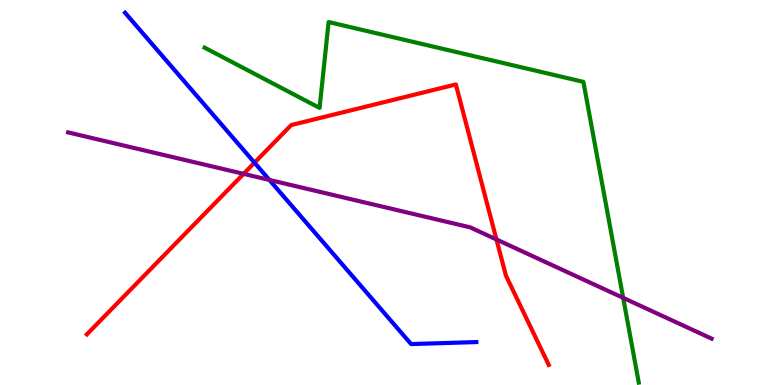[{'lines': ['blue', 'red'], 'intersections': [{'x': 3.28, 'y': 5.77}]}, {'lines': ['green', 'red'], 'intersections': []}, {'lines': ['purple', 'red'], 'intersections': [{'x': 3.14, 'y': 5.48}, {'x': 6.41, 'y': 3.78}]}, {'lines': ['blue', 'green'], 'intersections': []}, {'lines': ['blue', 'purple'], 'intersections': [{'x': 3.48, 'y': 5.33}]}, {'lines': ['green', 'purple'], 'intersections': [{'x': 8.04, 'y': 2.26}]}]